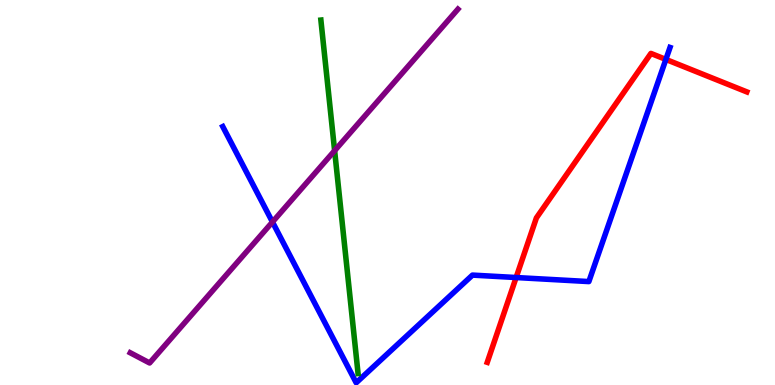[{'lines': ['blue', 'red'], 'intersections': [{'x': 6.66, 'y': 2.79}, {'x': 8.59, 'y': 8.46}]}, {'lines': ['green', 'red'], 'intersections': []}, {'lines': ['purple', 'red'], 'intersections': []}, {'lines': ['blue', 'green'], 'intersections': []}, {'lines': ['blue', 'purple'], 'intersections': [{'x': 3.52, 'y': 4.23}]}, {'lines': ['green', 'purple'], 'intersections': [{'x': 4.32, 'y': 6.09}]}]